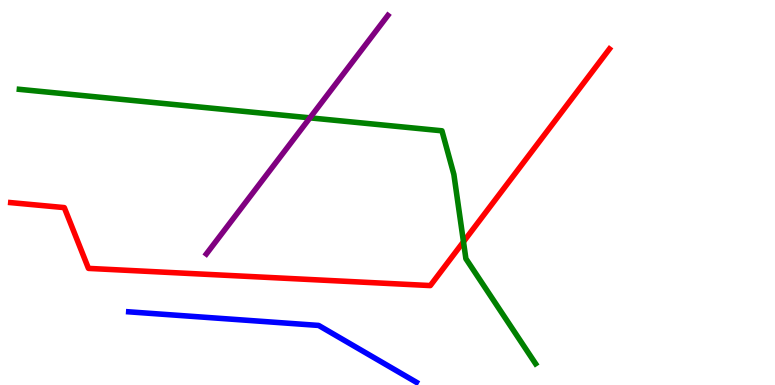[{'lines': ['blue', 'red'], 'intersections': []}, {'lines': ['green', 'red'], 'intersections': [{'x': 5.98, 'y': 3.72}]}, {'lines': ['purple', 'red'], 'intersections': []}, {'lines': ['blue', 'green'], 'intersections': []}, {'lines': ['blue', 'purple'], 'intersections': []}, {'lines': ['green', 'purple'], 'intersections': [{'x': 4.0, 'y': 6.94}]}]